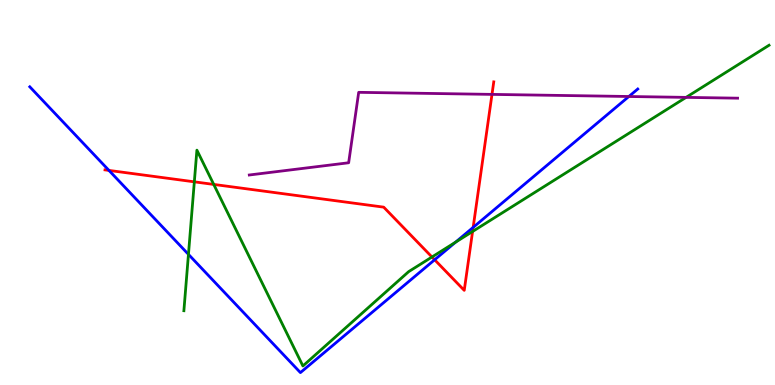[{'lines': ['blue', 'red'], 'intersections': [{'x': 1.41, 'y': 5.57}, {'x': 5.61, 'y': 3.25}, {'x': 6.11, 'y': 4.09}]}, {'lines': ['green', 'red'], 'intersections': [{'x': 2.51, 'y': 5.28}, {'x': 2.76, 'y': 5.21}, {'x': 5.57, 'y': 3.32}, {'x': 6.1, 'y': 3.99}]}, {'lines': ['purple', 'red'], 'intersections': [{'x': 6.35, 'y': 7.55}]}, {'lines': ['blue', 'green'], 'intersections': [{'x': 2.43, 'y': 3.39}, {'x': 5.88, 'y': 3.71}]}, {'lines': ['blue', 'purple'], 'intersections': [{'x': 8.11, 'y': 7.49}]}, {'lines': ['green', 'purple'], 'intersections': [{'x': 8.85, 'y': 7.47}]}]